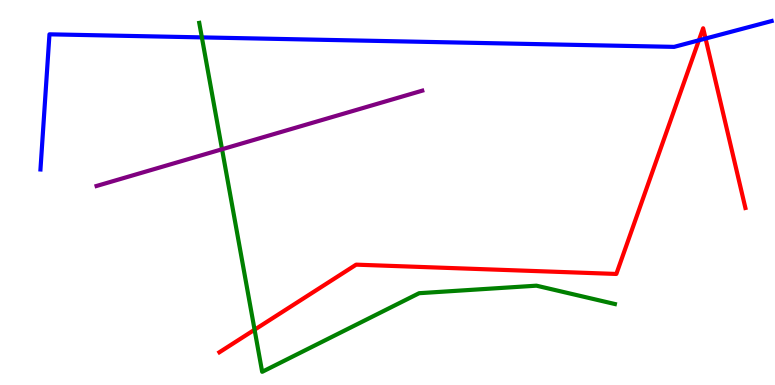[{'lines': ['blue', 'red'], 'intersections': [{'x': 9.02, 'y': 8.95}, {'x': 9.1, 'y': 9.0}]}, {'lines': ['green', 'red'], 'intersections': [{'x': 3.28, 'y': 1.44}]}, {'lines': ['purple', 'red'], 'intersections': []}, {'lines': ['blue', 'green'], 'intersections': [{'x': 2.6, 'y': 9.03}]}, {'lines': ['blue', 'purple'], 'intersections': []}, {'lines': ['green', 'purple'], 'intersections': [{'x': 2.86, 'y': 6.12}]}]